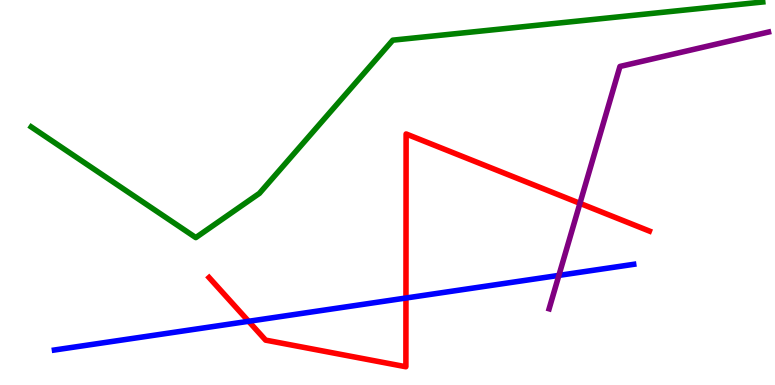[{'lines': ['blue', 'red'], 'intersections': [{'x': 3.21, 'y': 1.65}, {'x': 5.24, 'y': 2.26}]}, {'lines': ['green', 'red'], 'intersections': []}, {'lines': ['purple', 'red'], 'intersections': [{'x': 7.48, 'y': 4.72}]}, {'lines': ['blue', 'green'], 'intersections': []}, {'lines': ['blue', 'purple'], 'intersections': [{'x': 7.21, 'y': 2.85}]}, {'lines': ['green', 'purple'], 'intersections': []}]